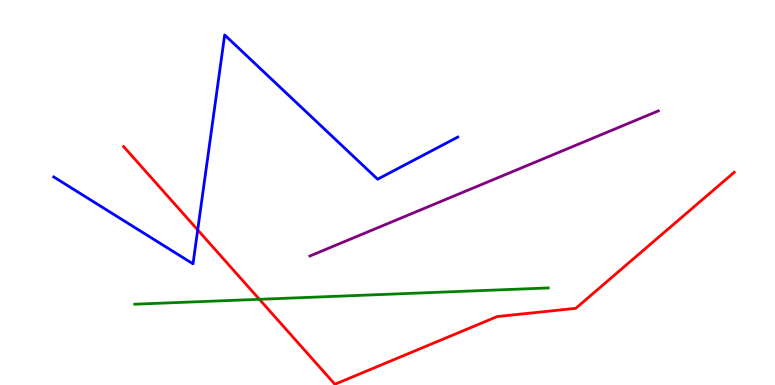[{'lines': ['blue', 'red'], 'intersections': [{'x': 2.55, 'y': 4.03}]}, {'lines': ['green', 'red'], 'intersections': [{'x': 3.35, 'y': 2.23}]}, {'lines': ['purple', 'red'], 'intersections': []}, {'lines': ['blue', 'green'], 'intersections': []}, {'lines': ['blue', 'purple'], 'intersections': []}, {'lines': ['green', 'purple'], 'intersections': []}]